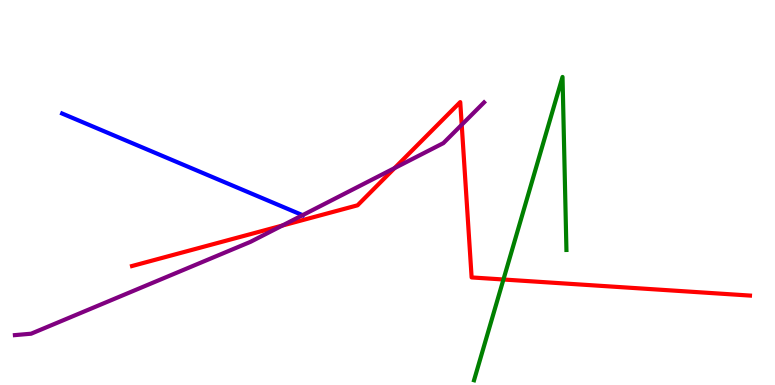[{'lines': ['blue', 'red'], 'intersections': []}, {'lines': ['green', 'red'], 'intersections': [{'x': 6.5, 'y': 2.74}]}, {'lines': ['purple', 'red'], 'intersections': [{'x': 3.64, 'y': 4.14}, {'x': 5.09, 'y': 5.63}, {'x': 5.96, 'y': 6.76}]}, {'lines': ['blue', 'green'], 'intersections': []}, {'lines': ['blue', 'purple'], 'intersections': [{'x': 3.9, 'y': 4.41}]}, {'lines': ['green', 'purple'], 'intersections': []}]